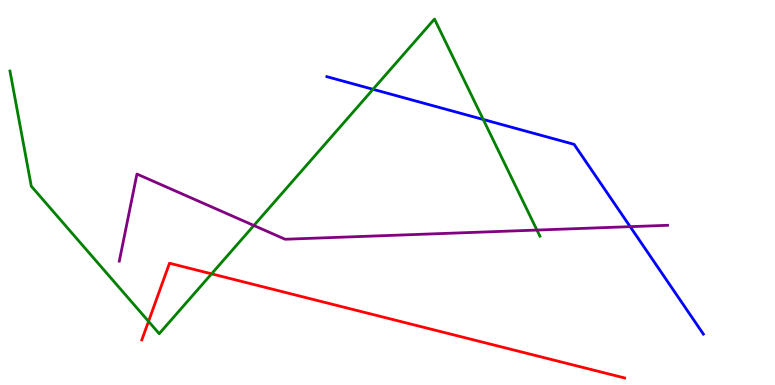[{'lines': ['blue', 'red'], 'intersections': []}, {'lines': ['green', 'red'], 'intersections': [{'x': 1.92, 'y': 1.65}, {'x': 2.73, 'y': 2.89}]}, {'lines': ['purple', 'red'], 'intersections': []}, {'lines': ['blue', 'green'], 'intersections': [{'x': 4.81, 'y': 7.68}, {'x': 6.24, 'y': 6.9}]}, {'lines': ['blue', 'purple'], 'intersections': [{'x': 8.13, 'y': 4.11}]}, {'lines': ['green', 'purple'], 'intersections': [{'x': 3.28, 'y': 4.14}, {'x': 6.93, 'y': 4.02}]}]